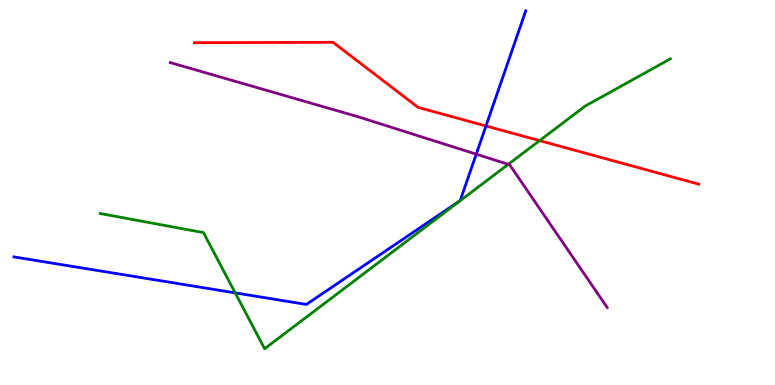[{'lines': ['blue', 'red'], 'intersections': [{'x': 6.27, 'y': 6.73}]}, {'lines': ['green', 'red'], 'intersections': [{'x': 6.96, 'y': 6.35}]}, {'lines': ['purple', 'red'], 'intersections': []}, {'lines': ['blue', 'green'], 'intersections': [{'x': 3.03, 'y': 2.39}]}, {'lines': ['blue', 'purple'], 'intersections': [{'x': 6.14, 'y': 6.0}]}, {'lines': ['green', 'purple'], 'intersections': [{'x': 6.56, 'y': 5.73}]}]